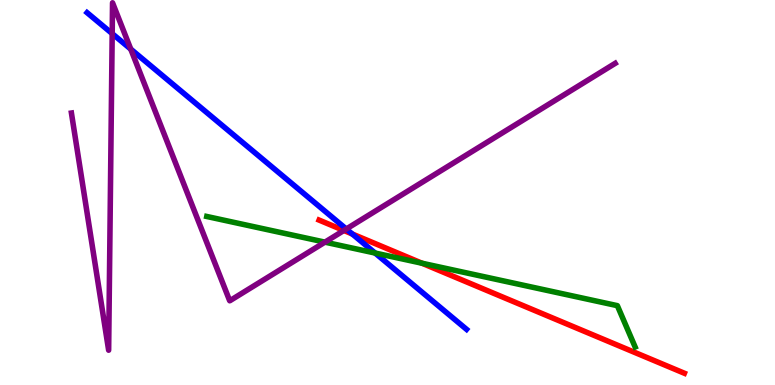[{'lines': ['blue', 'red'], 'intersections': [{'x': 4.55, 'y': 3.92}]}, {'lines': ['green', 'red'], 'intersections': [{'x': 5.45, 'y': 3.16}]}, {'lines': ['purple', 'red'], 'intersections': [{'x': 4.44, 'y': 4.01}]}, {'lines': ['blue', 'green'], 'intersections': [{'x': 4.84, 'y': 3.43}]}, {'lines': ['blue', 'purple'], 'intersections': [{'x': 1.45, 'y': 9.13}, {'x': 1.69, 'y': 8.72}, {'x': 4.47, 'y': 4.05}]}, {'lines': ['green', 'purple'], 'intersections': [{'x': 4.19, 'y': 3.71}]}]